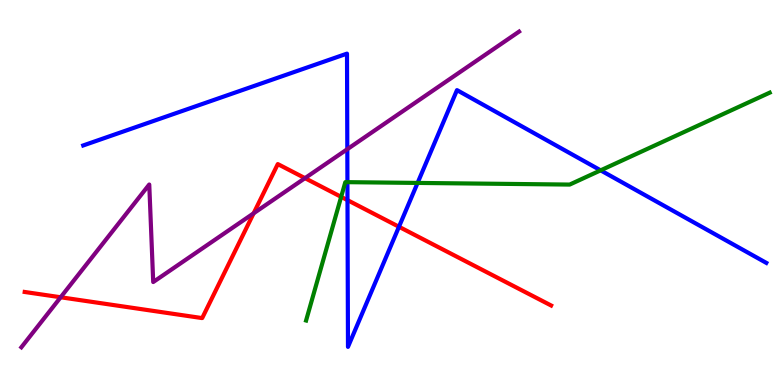[{'lines': ['blue', 'red'], 'intersections': [{'x': 4.48, 'y': 4.8}, {'x': 5.15, 'y': 4.11}]}, {'lines': ['green', 'red'], 'intersections': [{'x': 4.4, 'y': 4.89}]}, {'lines': ['purple', 'red'], 'intersections': [{'x': 0.783, 'y': 2.28}, {'x': 3.27, 'y': 4.46}, {'x': 3.94, 'y': 5.37}]}, {'lines': ['blue', 'green'], 'intersections': [{'x': 4.48, 'y': 5.27}, {'x': 5.39, 'y': 5.25}, {'x': 7.75, 'y': 5.58}]}, {'lines': ['blue', 'purple'], 'intersections': [{'x': 4.48, 'y': 6.13}]}, {'lines': ['green', 'purple'], 'intersections': []}]